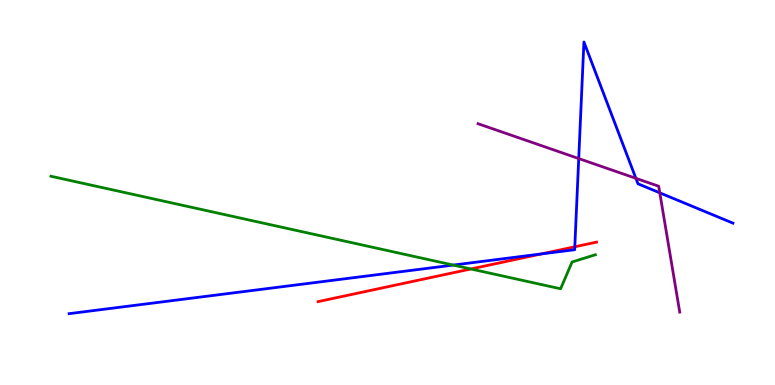[{'lines': ['blue', 'red'], 'intersections': [{'x': 6.98, 'y': 3.4}, {'x': 7.42, 'y': 3.59}]}, {'lines': ['green', 'red'], 'intersections': [{'x': 6.08, 'y': 3.01}]}, {'lines': ['purple', 'red'], 'intersections': []}, {'lines': ['blue', 'green'], 'intersections': [{'x': 5.85, 'y': 3.11}]}, {'lines': ['blue', 'purple'], 'intersections': [{'x': 7.47, 'y': 5.88}, {'x': 8.21, 'y': 5.37}, {'x': 8.51, 'y': 4.99}]}, {'lines': ['green', 'purple'], 'intersections': []}]